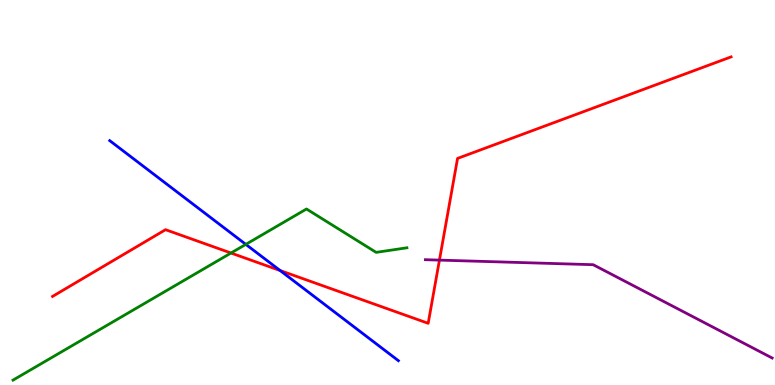[{'lines': ['blue', 'red'], 'intersections': [{'x': 3.61, 'y': 2.97}]}, {'lines': ['green', 'red'], 'intersections': [{'x': 2.98, 'y': 3.43}]}, {'lines': ['purple', 'red'], 'intersections': [{'x': 5.67, 'y': 3.24}]}, {'lines': ['blue', 'green'], 'intersections': [{'x': 3.17, 'y': 3.65}]}, {'lines': ['blue', 'purple'], 'intersections': []}, {'lines': ['green', 'purple'], 'intersections': []}]